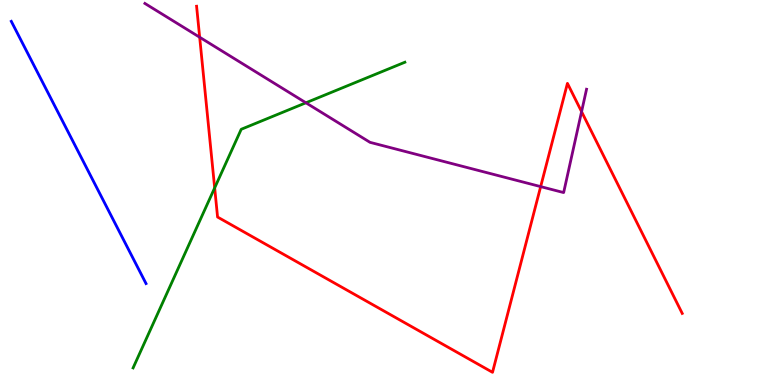[{'lines': ['blue', 'red'], 'intersections': []}, {'lines': ['green', 'red'], 'intersections': [{'x': 2.77, 'y': 5.12}]}, {'lines': ['purple', 'red'], 'intersections': [{'x': 2.58, 'y': 9.03}, {'x': 6.98, 'y': 5.15}, {'x': 7.5, 'y': 7.1}]}, {'lines': ['blue', 'green'], 'intersections': []}, {'lines': ['blue', 'purple'], 'intersections': []}, {'lines': ['green', 'purple'], 'intersections': [{'x': 3.95, 'y': 7.33}]}]